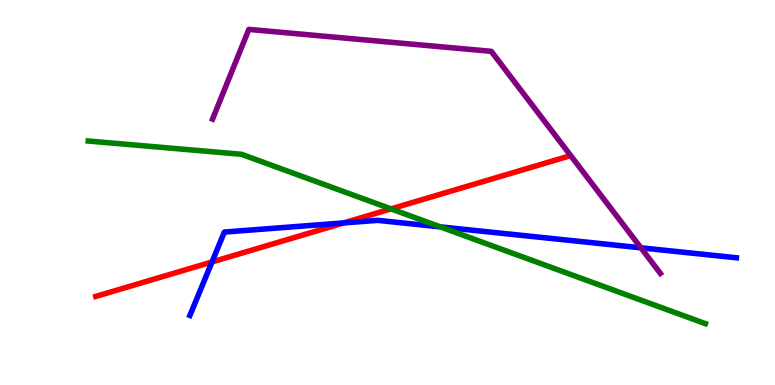[{'lines': ['blue', 'red'], 'intersections': [{'x': 2.74, 'y': 3.2}, {'x': 4.43, 'y': 4.21}]}, {'lines': ['green', 'red'], 'intersections': [{'x': 5.05, 'y': 4.57}]}, {'lines': ['purple', 'red'], 'intersections': []}, {'lines': ['blue', 'green'], 'intersections': [{'x': 5.68, 'y': 4.11}]}, {'lines': ['blue', 'purple'], 'intersections': [{'x': 8.27, 'y': 3.56}]}, {'lines': ['green', 'purple'], 'intersections': []}]